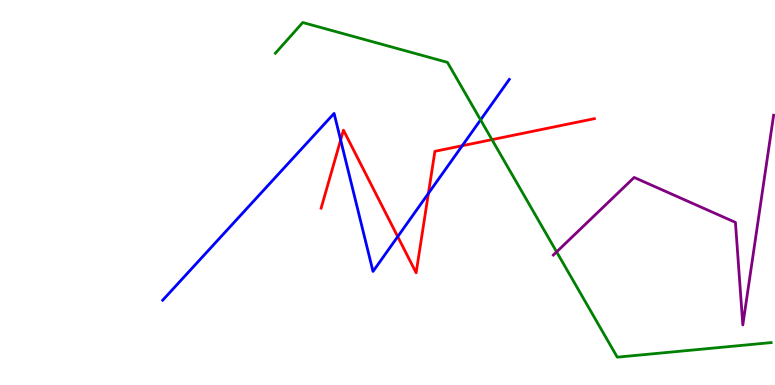[{'lines': ['blue', 'red'], 'intersections': [{'x': 4.4, 'y': 6.36}, {'x': 5.13, 'y': 3.85}, {'x': 5.53, 'y': 4.98}, {'x': 5.96, 'y': 6.22}]}, {'lines': ['green', 'red'], 'intersections': [{'x': 6.35, 'y': 6.37}]}, {'lines': ['purple', 'red'], 'intersections': []}, {'lines': ['blue', 'green'], 'intersections': [{'x': 6.2, 'y': 6.89}]}, {'lines': ['blue', 'purple'], 'intersections': []}, {'lines': ['green', 'purple'], 'intersections': [{'x': 7.18, 'y': 3.46}]}]